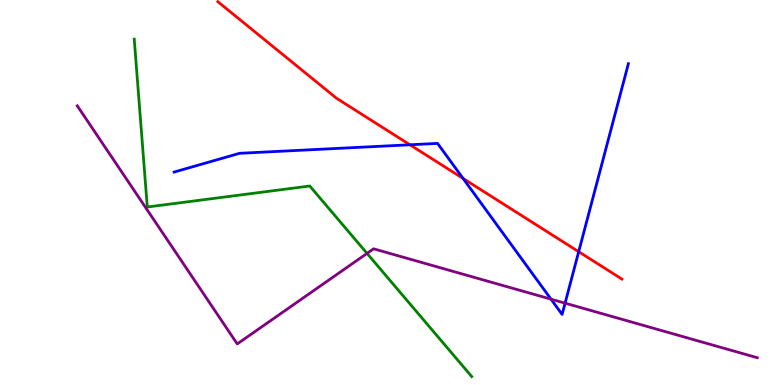[{'lines': ['blue', 'red'], 'intersections': [{'x': 5.29, 'y': 6.24}, {'x': 5.98, 'y': 5.37}, {'x': 7.47, 'y': 3.46}]}, {'lines': ['green', 'red'], 'intersections': []}, {'lines': ['purple', 'red'], 'intersections': []}, {'lines': ['blue', 'green'], 'intersections': []}, {'lines': ['blue', 'purple'], 'intersections': [{'x': 7.11, 'y': 2.23}, {'x': 7.29, 'y': 2.13}]}, {'lines': ['green', 'purple'], 'intersections': [{'x': 4.74, 'y': 3.42}]}]